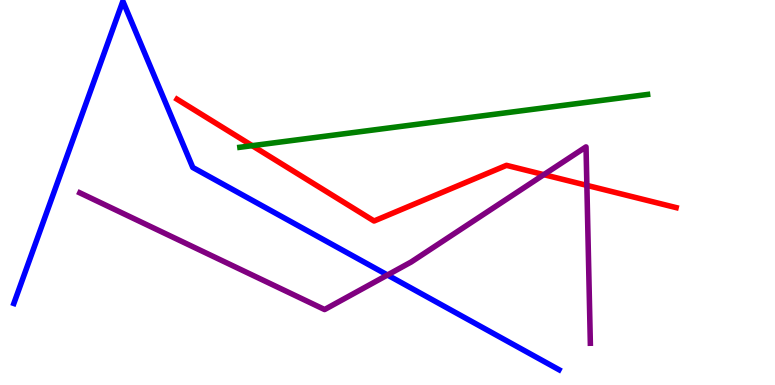[{'lines': ['blue', 'red'], 'intersections': []}, {'lines': ['green', 'red'], 'intersections': [{'x': 3.25, 'y': 6.22}]}, {'lines': ['purple', 'red'], 'intersections': [{'x': 7.02, 'y': 5.46}, {'x': 7.57, 'y': 5.19}]}, {'lines': ['blue', 'green'], 'intersections': []}, {'lines': ['blue', 'purple'], 'intersections': [{'x': 5.0, 'y': 2.86}]}, {'lines': ['green', 'purple'], 'intersections': []}]